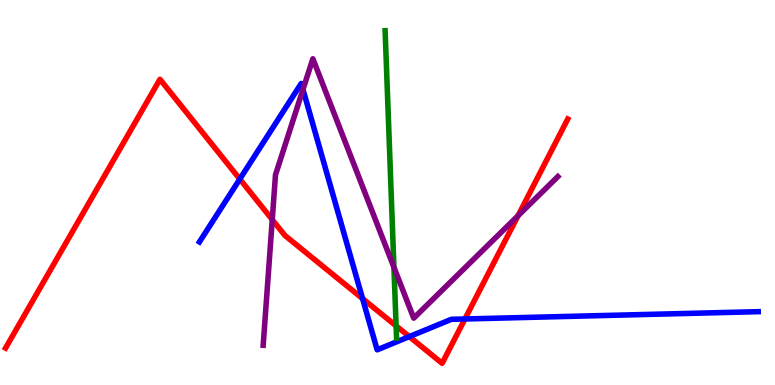[{'lines': ['blue', 'red'], 'intersections': [{'x': 3.09, 'y': 5.35}, {'x': 4.68, 'y': 2.24}, {'x': 5.28, 'y': 1.26}, {'x': 6.0, 'y': 1.71}]}, {'lines': ['green', 'red'], 'intersections': [{'x': 5.11, 'y': 1.54}]}, {'lines': ['purple', 'red'], 'intersections': [{'x': 3.51, 'y': 4.29}, {'x': 6.68, 'y': 4.4}]}, {'lines': ['blue', 'green'], 'intersections': []}, {'lines': ['blue', 'purple'], 'intersections': [{'x': 3.91, 'y': 7.68}]}, {'lines': ['green', 'purple'], 'intersections': [{'x': 5.08, 'y': 3.06}]}]